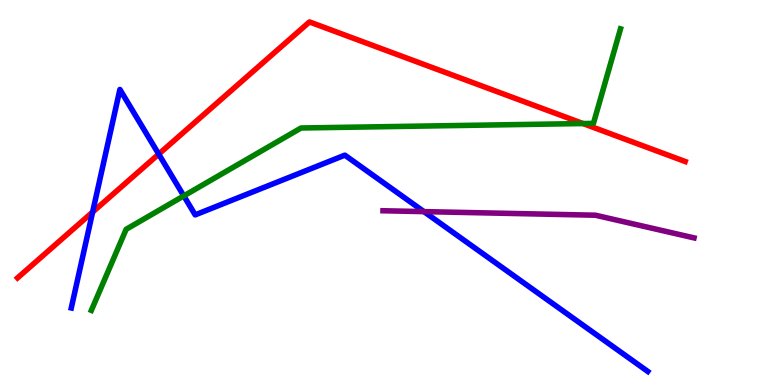[{'lines': ['blue', 'red'], 'intersections': [{'x': 1.2, 'y': 4.49}, {'x': 2.05, 'y': 6.0}]}, {'lines': ['green', 'red'], 'intersections': [{'x': 7.52, 'y': 6.79}]}, {'lines': ['purple', 'red'], 'intersections': []}, {'lines': ['blue', 'green'], 'intersections': [{'x': 2.37, 'y': 4.91}]}, {'lines': ['blue', 'purple'], 'intersections': [{'x': 5.47, 'y': 4.5}]}, {'lines': ['green', 'purple'], 'intersections': []}]